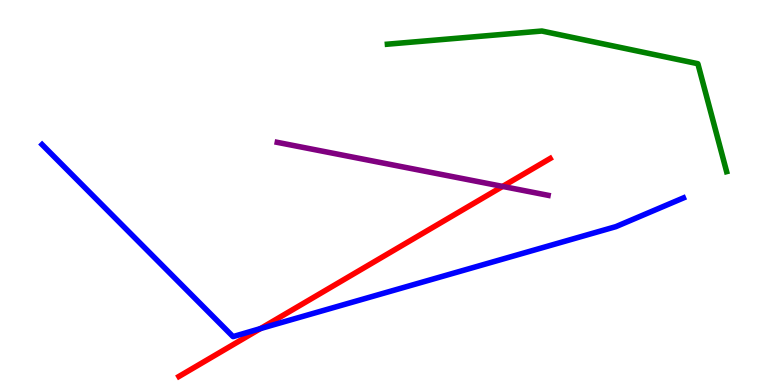[{'lines': ['blue', 'red'], 'intersections': [{'x': 3.36, 'y': 1.47}]}, {'lines': ['green', 'red'], 'intersections': []}, {'lines': ['purple', 'red'], 'intersections': [{'x': 6.49, 'y': 5.16}]}, {'lines': ['blue', 'green'], 'intersections': []}, {'lines': ['blue', 'purple'], 'intersections': []}, {'lines': ['green', 'purple'], 'intersections': []}]